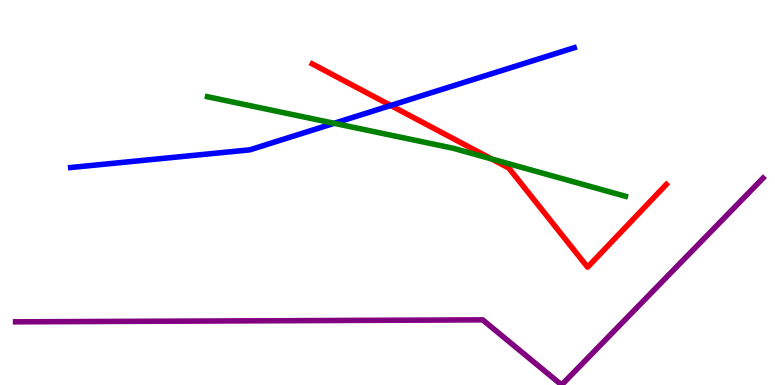[{'lines': ['blue', 'red'], 'intersections': [{'x': 5.04, 'y': 7.26}]}, {'lines': ['green', 'red'], 'intersections': [{'x': 6.34, 'y': 5.87}]}, {'lines': ['purple', 'red'], 'intersections': []}, {'lines': ['blue', 'green'], 'intersections': [{'x': 4.31, 'y': 6.8}]}, {'lines': ['blue', 'purple'], 'intersections': []}, {'lines': ['green', 'purple'], 'intersections': []}]